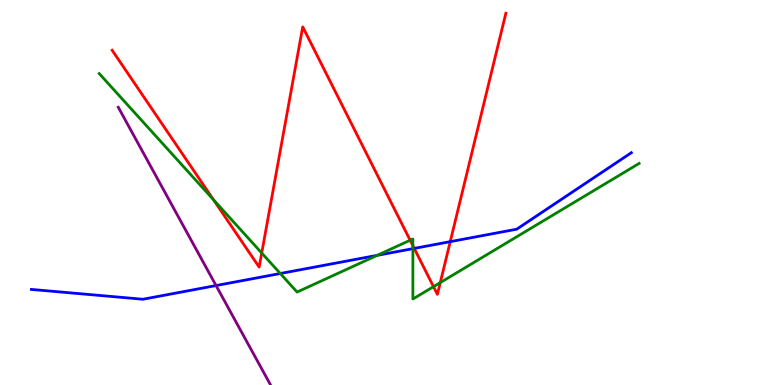[{'lines': ['blue', 'red'], 'intersections': [{'x': 5.35, 'y': 3.55}, {'x': 5.81, 'y': 3.72}]}, {'lines': ['green', 'red'], 'intersections': [{'x': 2.75, 'y': 4.81}, {'x': 3.38, 'y': 3.43}, {'x': 5.29, 'y': 3.76}, {'x': 5.33, 'y': 3.62}, {'x': 5.59, 'y': 2.55}, {'x': 5.68, 'y': 2.66}]}, {'lines': ['purple', 'red'], 'intersections': []}, {'lines': ['blue', 'green'], 'intersections': [{'x': 3.62, 'y': 2.9}, {'x': 4.87, 'y': 3.37}, {'x': 5.33, 'y': 3.54}]}, {'lines': ['blue', 'purple'], 'intersections': [{'x': 2.79, 'y': 2.58}]}, {'lines': ['green', 'purple'], 'intersections': []}]